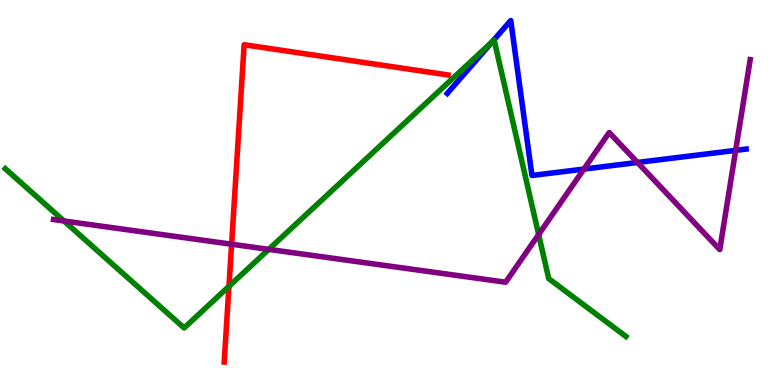[{'lines': ['blue', 'red'], 'intersections': []}, {'lines': ['green', 'red'], 'intersections': [{'x': 2.95, 'y': 2.56}]}, {'lines': ['purple', 'red'], 'intersections': [{'x': 2.99, 'y': 3.66}]}, {'lines': ['blue', 'green'], 'intersections': [{'x': 6.36, 'y': 8.93}]}, {'lines': ['blue', 'purple'], 'intersections': [{'x': 7.53, 'y': 5.61}, {'x': 8.23, 'y': 5.78}, {'x': 9.49, 'y': 6.09}]}, {'lines': ['green', 'purple'], 'intersections': [{'x': 0.826, 'y': 4.26}, {'x': 3.47, 'y': 3.52}, {'x': 6.95, 'y': 3.91}]}]